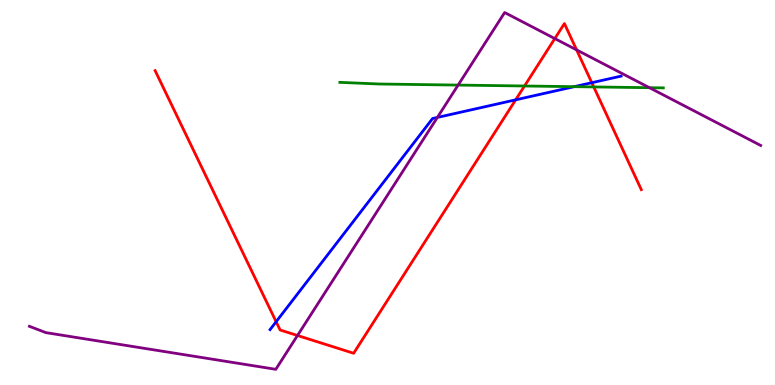[{'lines': ['blue', 'red'], 'intersections': [{'x': 3.56, 'y': 1.64}, {'x': 6.65, 'y': 7.41}, {'x': 7.64, 'y': 7.85}]}, {'lines': ['green', 'red'], 'intersections': [{'x': 6.77, 'y': 7.77}, {'x': 7.66, 'y': 7.74}]}, {'lines': ['purple', 'red'], 'intersections': [{'x': 3.84, 'y': 1.29}, {'x': 7.16, 'y': 9.0}, {'x': 7.44, 'y': 8.7}]}, {'lines': ['blue', 'green'], 'intersections': [{'x': 7.41, 'y': 7.75}]}, {'lines': ['blue', 'purple'], 'intersections': [{'x': 5.64, 'y': 6.95}]}, {'lines': ['green', 'purple'], 'intersections': [{'x': 5.91, 'y': 7.79}, {'x': 8.38, 'y': 7.72}]}]